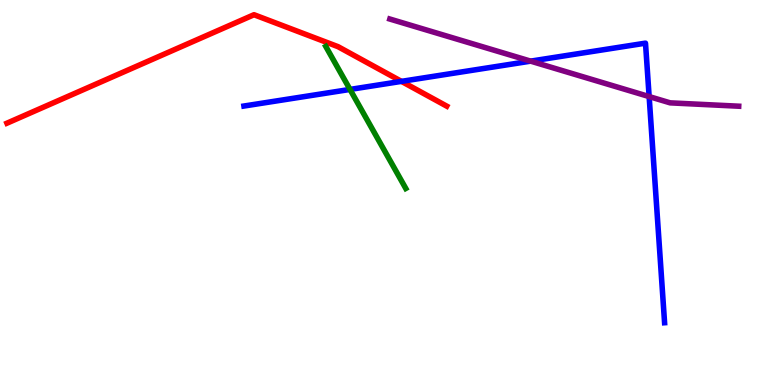[{'lines': ['blue', 'red'], 'intersections': [{'x': 5.18, 'y': 7.89}]}, {'lines': ['green', 'red'], 'intersections': []}, {'lines': ['purple', 'red'], 'intersections': []}, {'lines': ['blue', 'green'], 'intersections': [{'x': 4.52, 'y': 7.68}]}, {'lines': ['blue', 'purple'], 'intersections': [{'x': 6.85, 'y': 8.41}, {'x': 8.38, 'y': 7.49}]}, {'lines': ['green', 'purple'], 'intersections': []}]